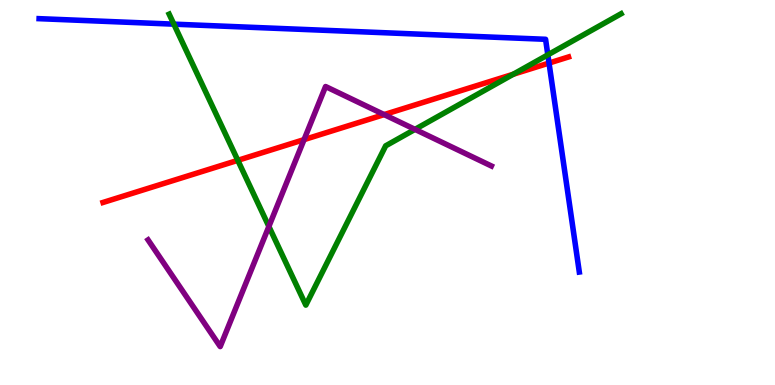[{'lines': ['blue', 'red'], 'intersections': [{'x': 7.08, 'y': 8.36}]}, {'lines': ['green', 'red'], 'intersections': [{'x': 3.07, 'y': 5.84}, {'x': 6.62, 'y': 8.07}]}, {'lines': ['purple', 'red'], 'intersections': [{'x': 3.92, 'y': 6.37}, {'x': 4.96, 'y': 7.02}]}, {'lines': ['blue', 'green'], 'intersections': [{'x': 2.24, 'y': 9.37}, {'x': 7.07, 'y': 8.58}]}, {'lines': ['blue', 'purple'], 'intersections': []}, {'lines': ['green', 'purple'], 'intersections': [{'x': 3.47, 'y': 4.12}, {'x': 5.35, 'y': 6.64}]}]